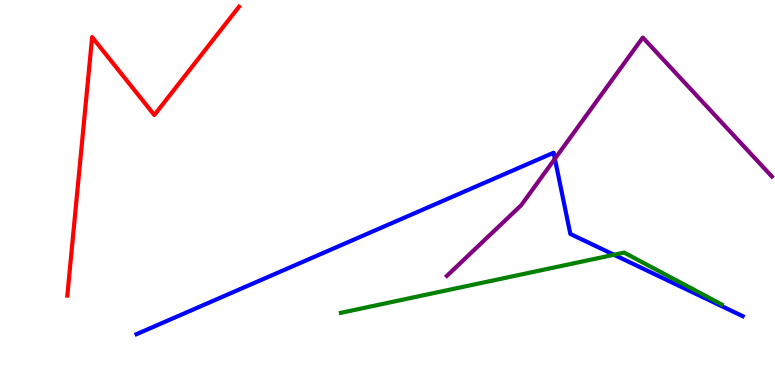[{'lines': ['blue', 'red'], 'intersections': []}, {'lines': ['green', 'red'], 'intersections': []}, {'lines': ['purple', 'red'], 'intersections': []}, {'lines': ['blue', 'green'], 'intersections': [{'x': 7.92, 'y': 3.38}]}, {'lines': ['blue', 'purple'], 'intersections': [{'x': 7.16, 'y': 5.88}]}, {'lines': ['green', 'purple'], 'intersections': []}]